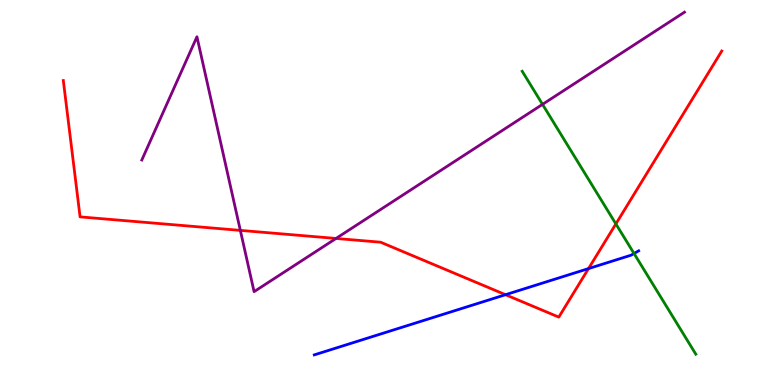[{'lines': ['blue', 'red'], 'intersections': [{'x': 6.52, 'y': 2.35}, {'x': 7.59, 'y': 3.02}]}, {'lines': ['green', 'red'], 'intersections': [{'x': 7.95, 'y': 4.18}]}, {'lines': ['purple', 'red'], 'intersections': [{'x': 3.1, 'y': 4.02}, {'x': 4.34, 'y': 3.81}]}, {'lines': ['blue', 'green'], 'intersections': [{'x': 8.18, 'y': 3.42}]}, {'lines': ['blue', 'purple'], 'intersections': []}, {'lines': ['green', 'purple'], 'intersections': [{'x': 7.0, 'y': 7.29}]}]